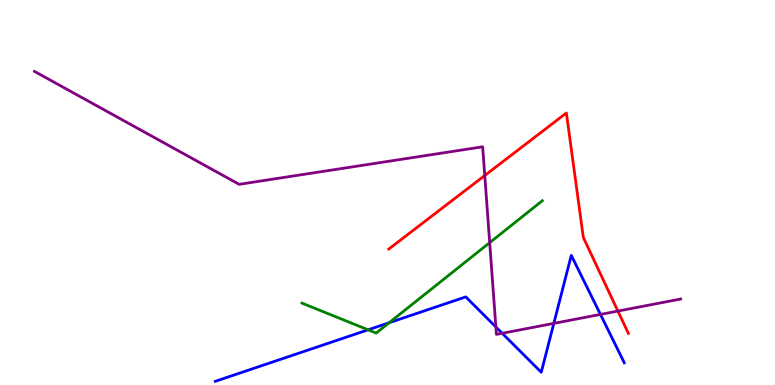[{'lines': ['blue', 'red'], 'intersections': []}, {'lines': ['green', 'red'], 'intersections': []}, {'lines': ['purple', 'red'], 'intersections': [{'x': 6.26, 'y': 5.44}, {'x': 7.97, 'y': 1.92}]}, {'lines': ['blue', 'green'], 'intersections': [{'x': 4.75, 'y': 1.43}, {'x': 5.02, 'y': 1.62}]}, {'lines': ['blue', 'purple'], 'intersections': [{'x': 6.4, 'y': 1.51}, {'x': 6.48, 'y': 1.34}, {'x': 7.15, 'y': 1.6}, {'x': 7.75, 'y': 1.83}]}, {'lines': ['green', 'purple'], 'intersections': [{'x': 6.32, 'y': 3.7}]}]